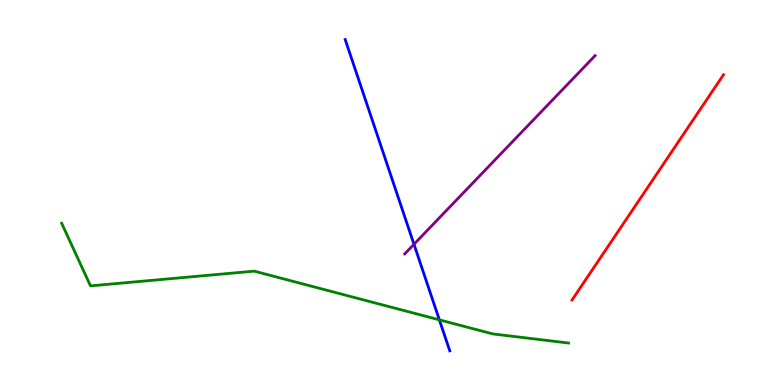[{'lines': ['blue', 'red'], 'intersections': []}, {'lines': ['green', 'red'], 'intersections': []}, {'lines': ['purple', 'red'], 'intersections': []}, {'lines': ['blue', 'green'], 'intersections': [{'x': 5.67, 'y': 1.69}]}, {'lines': ['blue', 'purple'], 'intersections': [{'x': 5.34, 'y': 3.66}]}, {'lines': ['green', 'purple'], 'intersections': []}]